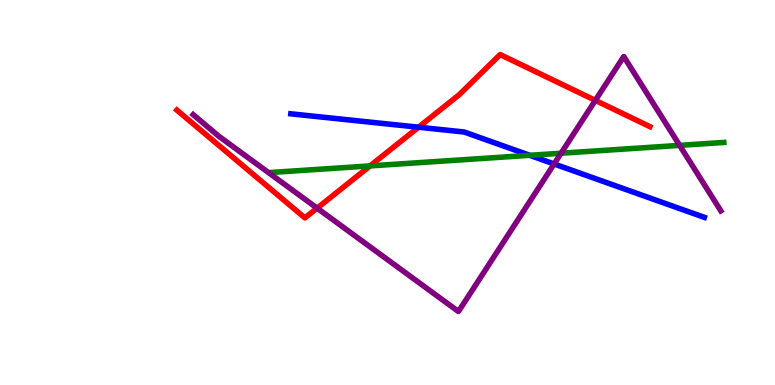[{'lines': ['blue', 'red'], 'intersections': [{'x': 5.4, 'y': 6.7}]}, {'lines': ['green', 'red'], 'intersections': [{'x': 4.77, 'y': 5.69}]}, {'lines': ['purple', 'red'], 'intersections': [{'x': 4.09, 'y': 4.59}, {'x': 7.68, 'y': 7.39}]}, {'lines': ['blue', 'green'], 'intersections': [{'x': 6.84, 'y': 5.97}]}, {'lines': ['blue', 'purple'], 'intersections': [{'x': 7.15, 'y': 5.74}]}, {'lines': ['green', 'purple'], 'intersections': [{'x': 7.24, 'y': 6.02}, {'x': 8.77, 'y': 6.22}]}]